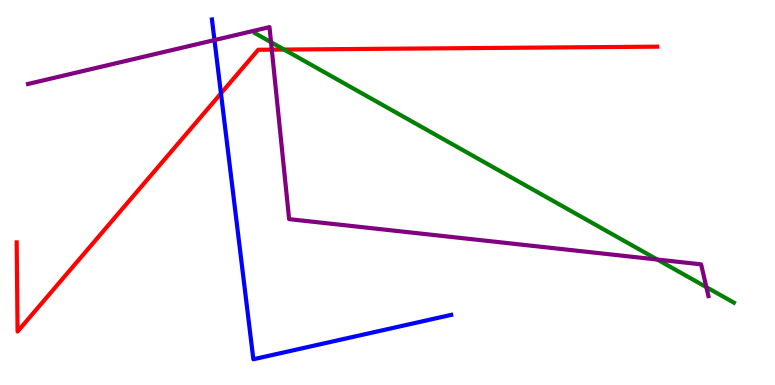[{'lines': ['blue', 'red'], 'intersections': [{'x': 2.85, 'y': 7.57}]}, {'lines': ['green', 'red'], 'intersections': [{'x': 3.67, 'y': 8.71}]}, {'lines': ['purple', 'red'], 'intersections': [{'x': 3.51, 'y': 8.71}]}, {'lines': ['blue', 'green'], 'intersections': []}, {'lines': ['blue', 'purple'], 'intersections': [{'x': 2.77, 'y': 8.96}]}, {'lines': ['green', 'purple'], 'intersections': [{'x': 3.5, 'y': 8.9}, {'x': 8.48, 'y': 3.26}, {'x': 9.11, 'y': 2.54}]}]